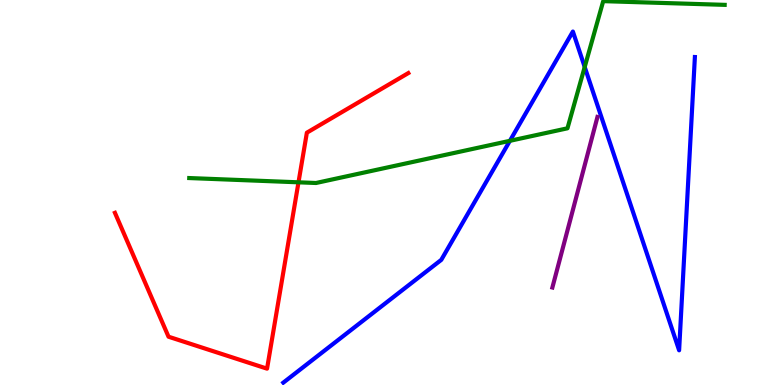[{'lines': ['blue', 'red'], 'intersections': []}, {'lines': ['green', 'red'], 'intersections': [{'x': 3.85, 'y': 5.26}]}, {'lines': ['purple', 'red'], 'intersections': []}, {'lines': ['blue', 'green'], 'intersections': [{'x': 6.58, 'y': 6.34}, {'x': 7.54, 'y': 8.26}]}, {'lines': ['blue', 'purple'], 'intersections': []}, {'lines': ['green', 'purple'], 'intersections': []}]